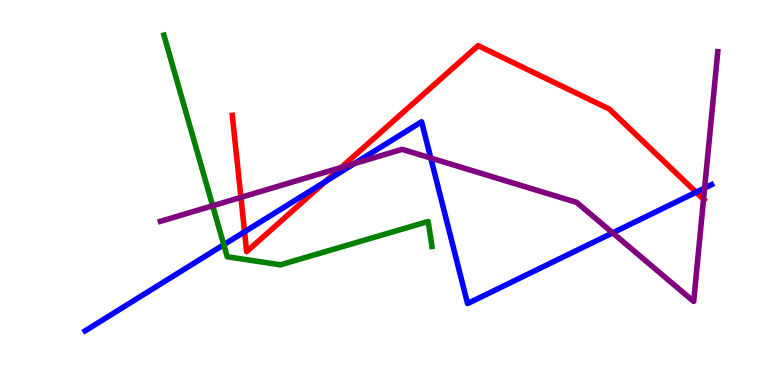[{'lines': ['blue', 'red'], 'intersections': [{'x': 3.16, 'y': 3.98}, {'x': 4.2, 'y': 5.29}, {'x': 8.98, 'y': 5.01}]}, {'lines': ['green', 'red'], 'intersections': []}, {'lines': ['purple', 'red'], 'intersections': [{'x': 3.11, 'y': 4.87}, {'x': 4.4, 'y': 5.65}, {'x': 9.08, 'y': 4.82}]}, {'lines': ['blue', 'green'], 'intersections': [{'x': 2.89, 'y': 3.64}]}, {'lines': ['blue', 'purple'], 'intersections': [{'x': 4.57, 'y': 5.75}, {'x': 5.56, 'y': 5.9}, {'x': 7.91, 'y': 3.95}, {'x': 9.09, 'y': 5.11}]}, {'lines': ['green', 'purple'], 'intersections': [{'x': 2.74, 'y': 4.66}]}]